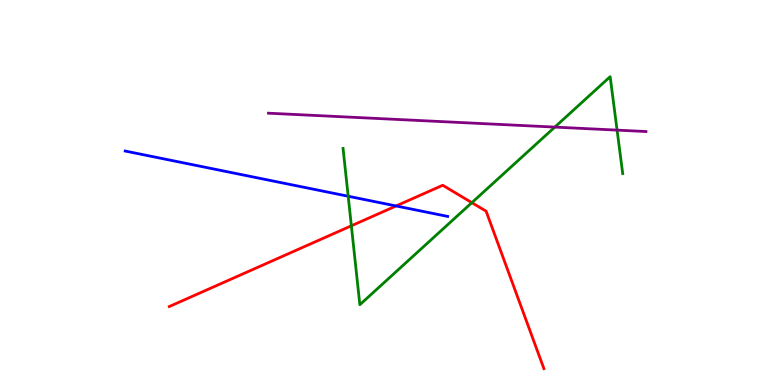[{'lines': ['blue', 'red'], 'intersections': [{'x': 5.11, 'y': 4.65}]}, {'lines': ['green', 'red'], 'intersections': [{'x': 4.53, 'y': 4.14}, {'x': 6.09, 'y': 4.74}]}, {'lines': ['purple', 'red'], 'intersections': []}, {'lines': ['blue', 'green'], 'intersections': [{'x': 4.49, 'y': 4.9}]}, {'lines': ['blue', 'purple'], 'intersections': []}, {'lines': ['green', 'purple'], 'intersections': [{'x': 7.16, 'y': 6.7}, {'x': 7.96, 'y': 6.62}]}]